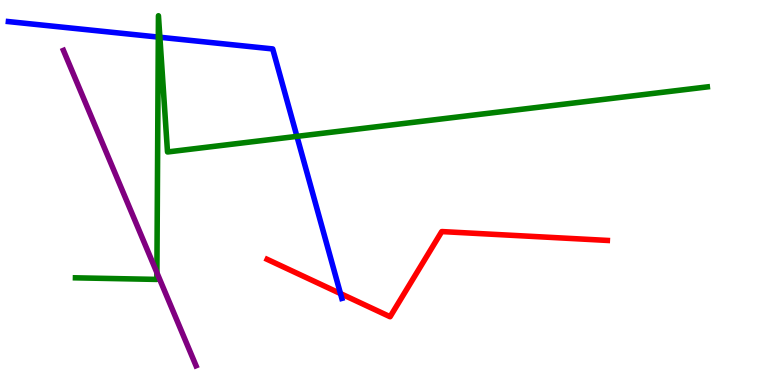[{'lines': ['blue', 'red'], 'intersections': [{'x': 4.39, 'y': 2.37}]}, {'lines': ['green', 'red'], 'intersections': []}, {'lines': ['purple', 'red'], 'intersections': []}, {'lines': ['blue', 'green'], 'intersections': [{'x': 2.04, 'y': 9.04}, {'x': 2.06, 'y': 9.03}, {'x': 3.83, 'y': 6.46}]}, {'lines': ['blue', 'purple'], 'intersections': []}, {'lines': ['green', 'purple'], 'intersections': [{'x': 2.02, 'y': 2.92}]}]